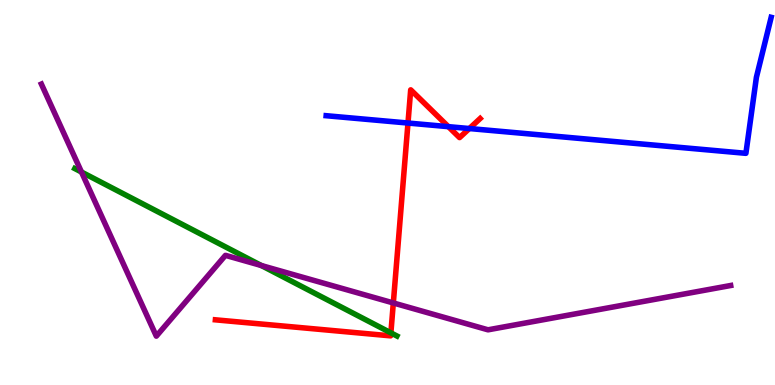[{'lines': ['blue', 'red'], 'intersections': [{'x': 5.26, 'y': 6.8}, {'x': 5.79, 'y': 6.71}, {'x': 6.06, 'y': 6.66}]}, {'lines': ['green', 'red'], 'intersections': [{'x': 5.04, 'y': 1.35}]}, {'lines': ['purple', 'red'], 'intersections': [{'x': 5.08, 'y': 2.13}]}, {'lines': ['blue', 'green'], 'intersections': []}, {'lines': ['blue', 'purple'], 'intersections': []}, {'lines': ['green', 'purple'], 'intersections': [{'x': 1.05, 'y': 5.53}, {'x': 3.37, 'y': 3.1}]}]